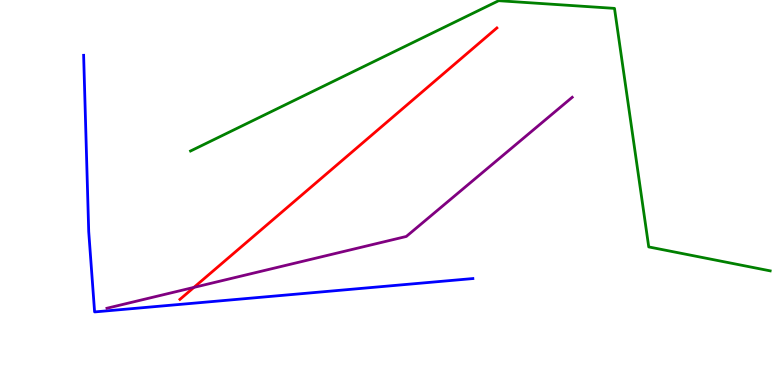[{'lines': ['blue', 'red'], 'intersections': []}, {'lines': ['green', 'red'], 'intersections': []}, {'lines': ['purple', 'red'], 'intersections': [{'x': 2.5, 'y': 2.54}]}, {'lines': ['blue', 'green'], 'intersections': []}, {'lines': ['blue', 'purple'], 'intersections': []}, {'lines': ['green', 'purple'], 'intersections': []}]